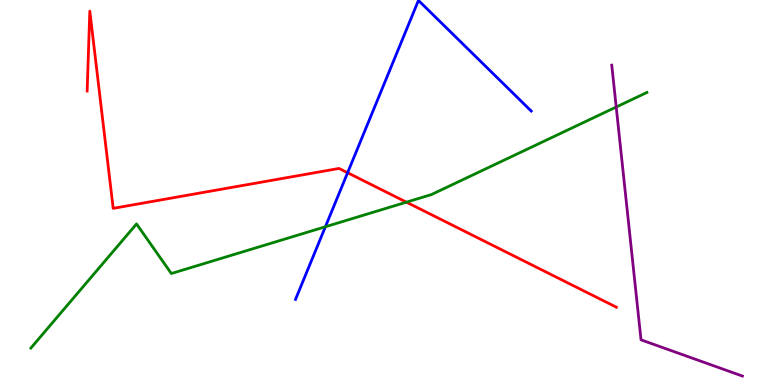[{'lines': ['blue', 'red'], 'intersections': [{'x': 4.49, 'y': 5.51}]}, {'lines': ['green', 'red'], 'intersections': [{'x': 5.24, 'y': 4.75}]}, {'lines': ['purple', 'red'], 'intersections': []}, {'lines': ['blue', 'green'], 'intersections': [{'x': 4.2, 'y': 4.11}]}, {'lines': ['blue', 'purple'], 'intersections': []}, {'lines': ['green', 'purple'], 'intersections': [{'x': 7.95, 'y': 7.22}]}]